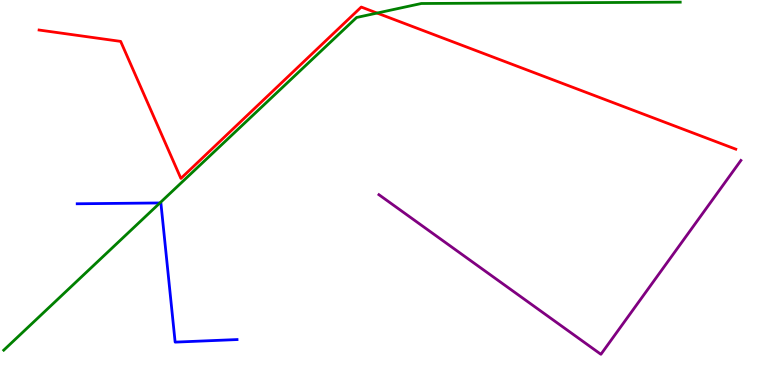[{'lines': ['blue', 'red'], 'intersections': []}, {'lines': ['green', 'red'], 'intersections': [{'x': 4.87, 'y': 9.66}]}, {'lines': ['purple', 'red'], 'intersections': []}, {'lines': ['blue', 'green'], 'intersections': [{'x': 2.06, 'y': 4.73}]}, {'lines': ['blue', 'purple'], 'intersections': []}, {'lines': ['green', 'purple'], 'intersections': []}]